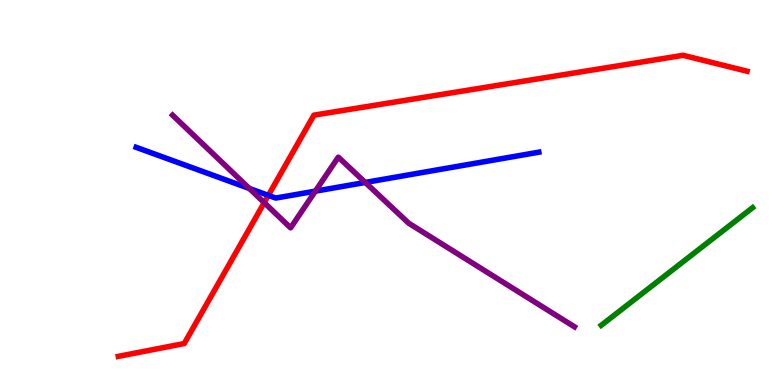[{'lines': ['blue', 'red'], 'intersections': [{'x': 3.46, 'y': 4.93}]}, {'lines': ['green', 'red'], 'intersections': []}, {'lines': ['purple', 'red'], 'intersections': [{'x': 3.41, 'y': 4.74}]}, {'lines': ['blue', 'green'], 'intersections': []}, {'lines': ['blue', 'purple'], 'intersections': [{'x': 3.22, 'y': 5.1}, {'x': 4.07, 'y': 5.03}, {'x': 4.71, 'y': 5.26}]}, {'lines': ['green', 'purple'], 'intersections': []}]